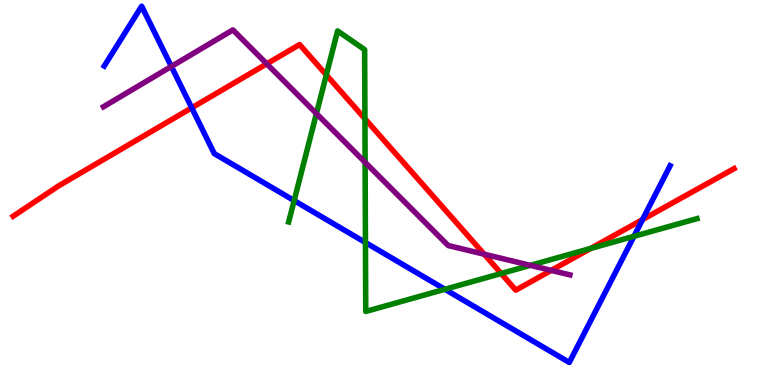[{'lines': ['blue', 'red'], 'intersections': [{'x': 2.47, 'y': 7.2}, {'x': 8.29, 'y': 4.3}]}, {'lines': ['green', 'red'], 'intersections': [{'x': 4.21, 'y': 8.05}, {'x': 4.71, 'y': 6.92}, {'x': 6.47, 'y': 2.9}, {'x': 7.62, 'y': 3.55}]}, {'lines': ['purple', 'red'], 'intersections': [{'x': 3.44, 'y': 8.34}, {'x': 6.25, 'y': 3.4}, {'x': 7.11, 'y': 2.98}]}, {'lines': ['blue', 'green'], 'intersections': [{'x': 3.8, 'y': 4.79}, {'x': 4.72, 'y': 3.7}, {'x': 5.74, 'y': 2.49}, {'x': 8.18, 'y': 3.86}]}, {'lines': ['blue', 'purple'], 'intersections': [{'x': 2.21, 'y': 8.27}]}, {'lines': ['green', 'purple'], 'intersections': [{'x': 4.08, 'y': 7.05}, {'x': 4.71, 'y': 5.78}, {'x': 6.84, 'y': 3.11}]}]